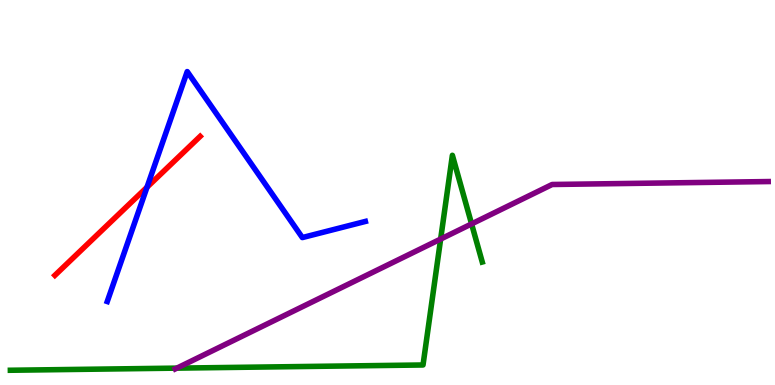[{'lines': ['blue', 'red'], 'intersections': [{'x': 1.9, 'y': 5.14}]}, {'lines': ['green', 'red'], 'intersections': []}, {'lines': ['purple', 'red'], 'intersections': []}, {'lines': ['blue', 'green'], 'intersections': []}, {'lines': ['blue', 'purple'], 'intersections': []}, {'lines': ['green', 'purple'], 'intersections': [{'x': 2.28, 'y': 0.438}, {'x': 5.69, 'y': 3.79}, {'x': 6.08, 'y': 4.18}]}]